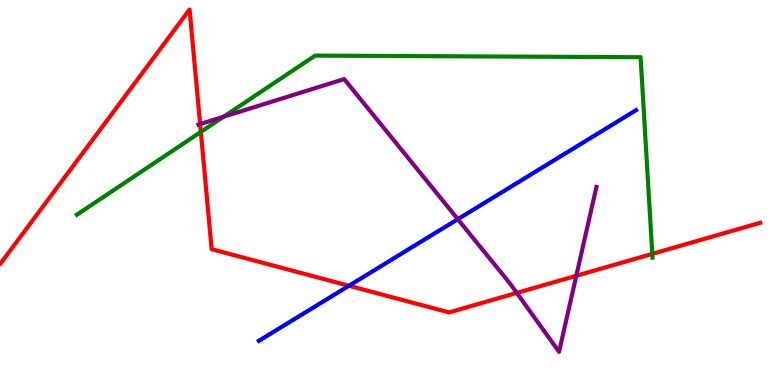[{'lines': ['blue', 'red'], 'intersections': [{'x': 4.5, 'y': 2.58}]}, {'lines': ['green', 'red'], 'intersections': [{'x': 2.59, 'y': 6.57}, {'x': 8.42, 'y': 3.41}]}, {'lines': ['purple', 'red'], 'intersections': [{'x': 2.58, 'y': 6.78}, {'x': 6.67, 'y': 2.39}, {'x': 7.44, 'y': 2.84}]}, {'lines': ['blue', 'green'], 'intersections': []}, {'lines': ['blue', 'purple'], 'intersections': [{'x': 5.91, 'y': 4.31}]}, {'lines': ['green', 'purple'], 'intersections': [{'x': 2.89, 'y': 6.97}]}]